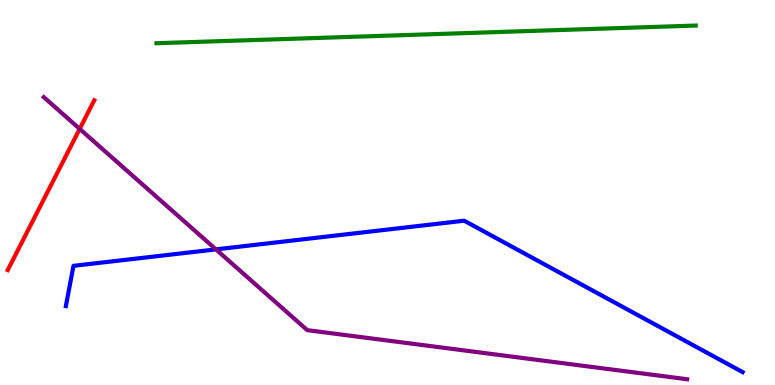[{'lines': ['blue', 'red'], 'intersections': []}, {'lines': ['green', 'red'], 'intersections': []}, {'lines': ['purple', 'red'], 'intersections': [{'x': 1.03, 'y': 6.65}]}, {'lines': ['blue', 'green'], 'intersections': []}, {'lines': ['blue', 'purple'], 'intersections': [{'x': 2.79, 'y': 3.52}]}, {'lines': ['green', 'purple'], 'intersections': []}]